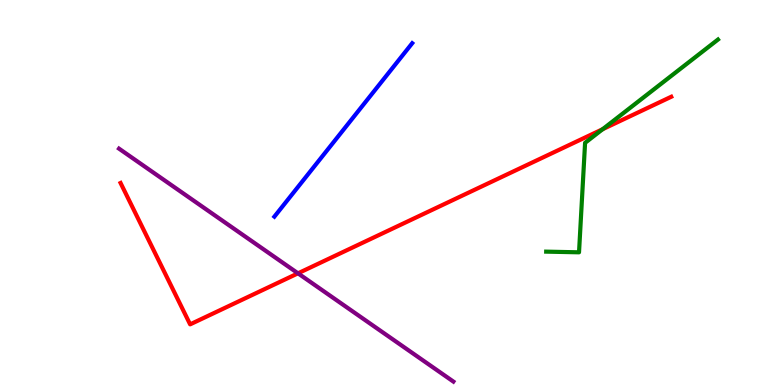[{'lines': ['blue', 'red'], 'intersections': []}, {'lines': ['green', 'red'], 'intersections': [{'x': 7.78, 'y': 6.64}]}, {'lines': ['purple', 'red'], 'intersections': [{'x': 3.85, 'y': 2.9}]}, {'lines': ['blue', 'green'], 'intersections': []}, {'lines': ['blue', 'purple'], 'intersections': []}, {'lines': ['green', 'purple'], 'intersections': []}]